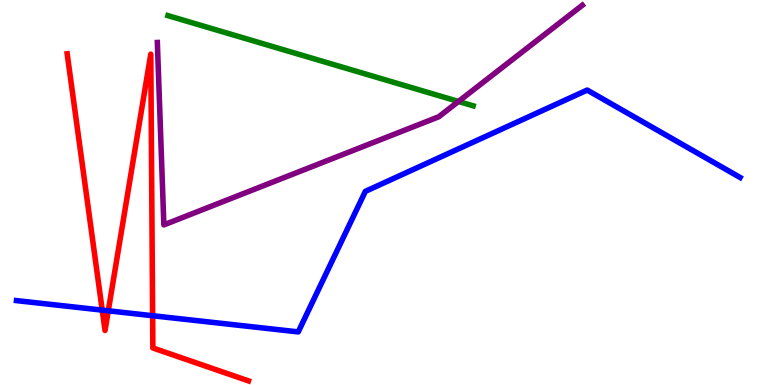[{'lines': ['blue', 'red'], 'intersections': [{'x': 1.32, 'y': 1.94}, {'x': 1.4, 'y': 1.93}, {'x': 1.97, 'y': 1.8}]}, {'lines': ['green', 'red'], 'intersections': []}, {'lines': ['purple', 'red'], 'intersections': []}, {'lines': ['blue', 'green'], 'intersections': []}, {'lines': ['blue', 'purple'], 'intersections': []}, {'lines': ['green', 'purple'], 'intersections': [{'x': 5.92, 'y': 7.36}]}]